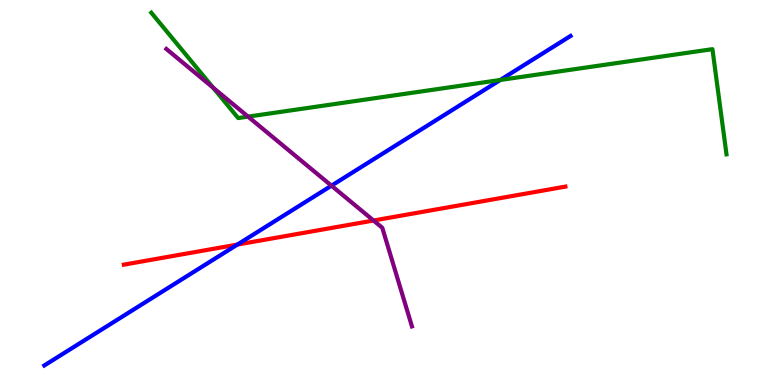[{'lines': ['blue', 'red'], 'intersections': [{'x': 3.06, 'y': 3.65}]}, {'lines': ['green', 'red'], 'intersections': []}, {'lines': ['purple', 'red'], 'intersections': [{'x': 4.82, 'y': 4.27}]}, {'lines': ['blue', 'green'], 'intersections': [{'x': 6.45, 'y': 7.92}]}, {'lines': ['blue', 'purple'], 'intersections': [{'x': 4.28, 'y': 5.18}]}, {'lines': ['green', 'purple'], 'intersections': [{'x': 2.75, 'y': 7.72}, {'x': 3.2, 'y': 6.97}]}]